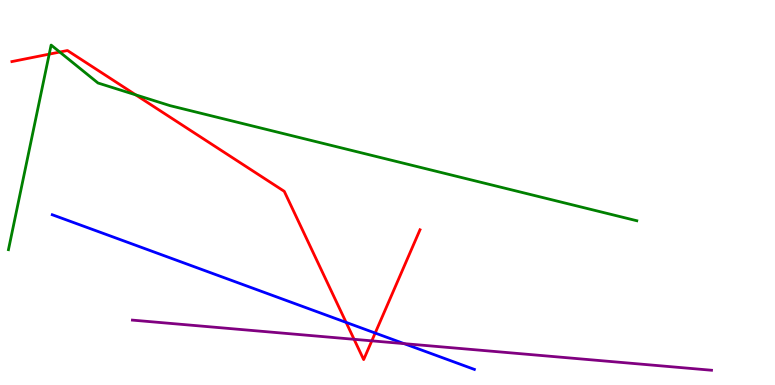[{'lines': ['blue', 'red'], 'intersections': [{'x': 4.47, 'y': 1.63}, {'x': 4.84, 'y': 1.35}]}, {'lines': ['green', 'red'], 'intersections': [{'x': 0.635, 'y': 8.59}, {'x': 0.771, 'y': 8.65}, {'x': 1.75, 'y': 7.54}]}, {'lines': ['purple', 'red'], 'intersections': [{'x': 4.57, 'y': 1.19}, {'x': 4.8, 'y': 1.15}]}, {'lines': ['blue', 'green'], 'intersections': []}, {'lines': ['blue', 'purple'], 'intersections': [{'x': 5.21, 'y': 1.07}]}, {'lines': ['green', 'purple'], 'intersections': []}]